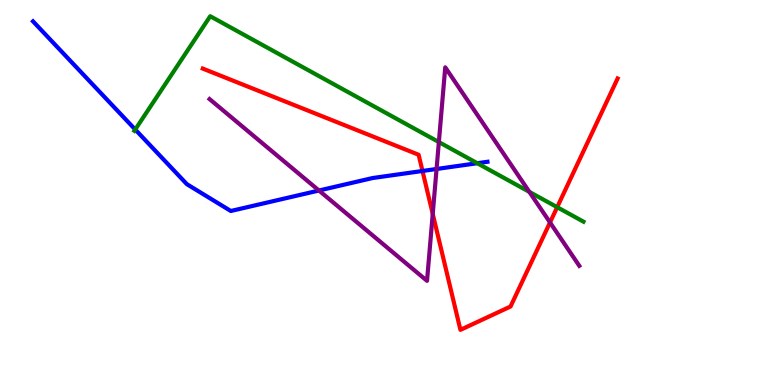[{'lines': ['blue', 'red'], 'intersections': [{'x': 5.45, 'y': 5.56}]}, {'lines': ['green', 'red'], 'intersections': [{'x': 7.19, 'y': 4.62}]}, {'lines': ['purple', 'red'], 'intersections': [{'x': 5.58, 'y': 4.44}, {'x': 7.1, 'y': 4.22}]}, {'lines': ['blue', 'green'], 'intersections': [{'x': 1.75, 'y': 6.64}, {'x': 6.16, 'y': 5.76}]}, {'lines': ['blue', 'purple'], 'intersections': [{'x': 4.12, 'y': 5.05}, {'x': 5.63, 'y': 5.61}]}, {'lines': ['green', 'purple'], 'intersections': [{'x': 5.66, 'y': 6.31}, {'x': 6.83, 'y': 5.02}]}]